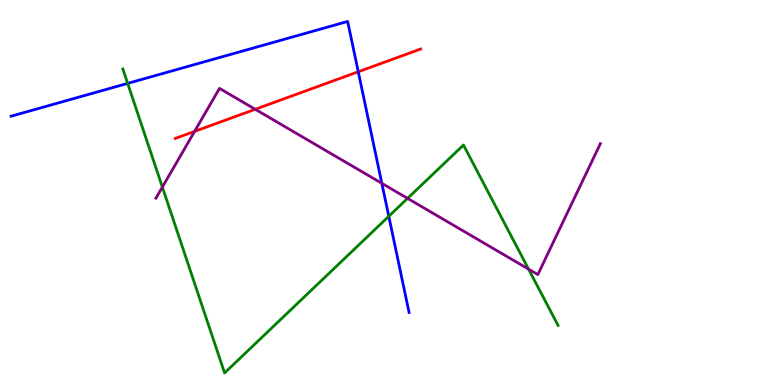[{'lines': ['blue', 'red'], 'intersections': [{'x': 4.62, 'y': 8.14}]}, {'lines': ['green', 'red'], 'intersections': []}, {'lines': ['purple', 'red'], 'intersections': [{'x': 2.51, 'y': 6.59}, {'x': 3.29, 'y': 7.16}]}, {'lines': ['blue', 'green'], 'intersections': [{'x': 1.65, 'y': 7.83}, {'x': 5.02, 'y': 4.38}]}, {'lines': ['blue', 'purple'], 'intersections': [{'x': 4.93, 'y': 5.24}]}, {'lines': ['green', 'purple'], 'intersections': [{'x': 2.1, 'y': 5.14}, {'x': 5.26, 'y': 4.85}, {'x': 6.82, 'y': 3.01}]}]